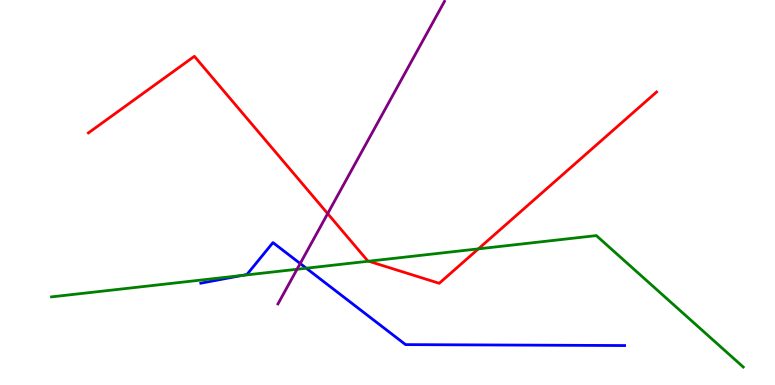[{'lines': ['blue', 'red'], 'intersections': []}, {'lines': ['green', 'red'], 'intersections': [{'x': 4.76, 'y': 3.22}, {'x': 6.17, 'y': 3.54}]}, {'lines': ['purple', 'red'], 'intersections': [{'x': 4.23, 'y': 4.45}]}, {'lines': ['blue', 'green'], 'intersections': [{'x': 3.12, 'y': 2.85}, {'x': 3.95, 'y': 3.03}]}, {'lines': ['blue', 'purple'], 'intersections': [{'x': 3.87, 'y': 3.15}]}, {'lines': ['green', 'purple'], 'intersections': [{'x': 3.83, 'y': 3.01}]}]